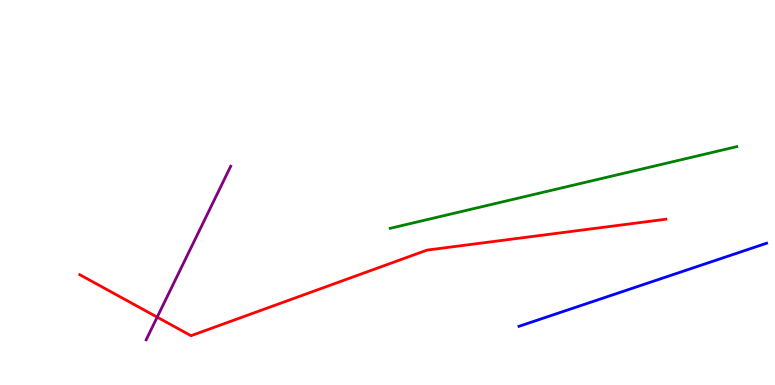[{'lines': ['blue', 'red'], 'intersections': []}, {'lines': ['green', 'red'], 'intersections': []}, {'lines': ['purple', 'red'], 'intersections': [{'x': 2.03, 'y': 1.76}]}, {'lines': ['blue', 'green'], 'intersections': []}, {'lines': ['blue', 'purple'], 'intersections': []}, {'lines': ['green', 'purple'], 'intersections': []}]